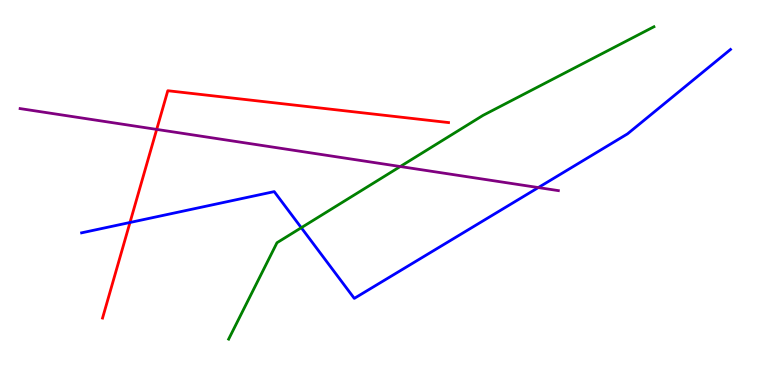[{'lines': ['blue', 'red'], 'intersections': [{'x': 1.68, 'y': 4.22}]}, {'lines': ['green', 'red'], 'intersections': []}, {'lines': ['purple', 'red'], 'intersections': [{'x': 2.02, 'y': 6.64}]}, {'lines': ['blue', 'green'], 'intersections': [{'x': 3.89, 'y': 4.09}]}, {'lines': ['blue', 'purple'], 'intersections': [{'x': 6.95, 'y': 5.13}]}, {'lines': ['green', 'purple'], 'intersections': [{'x': 5.16, 'y': 5.67}]}]